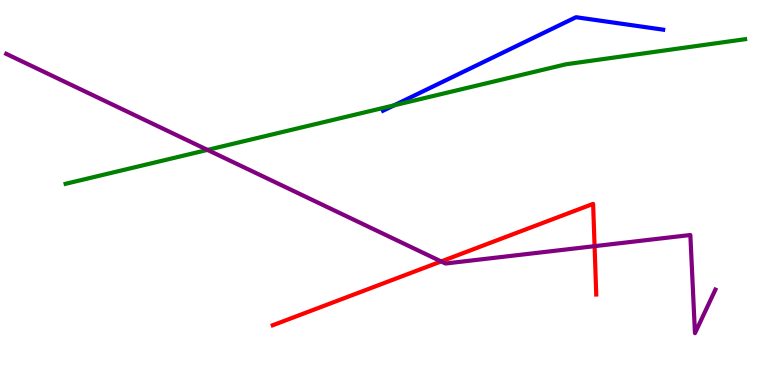[{'lines': ['blue', 'red'], 'intersections': []}, {'lines': ['green', 'red'], 'intersections': []}, {'lines': ['purple', 'red'], 'intersections': [{'x': 5.69, 'y': 3.21}, {'x': 7.67, 'y': 3.61}]}, {'lines': ['blue', 'green'], 'intersections': [{'x': 5.09, 'y': 7.26}]}, {'lines': ['blue', 'purple'], 'intersections': []}, {'lines': ['green', 'purple'], 'intersections': [{'x': 2.68, 'y': 6.11}]}]